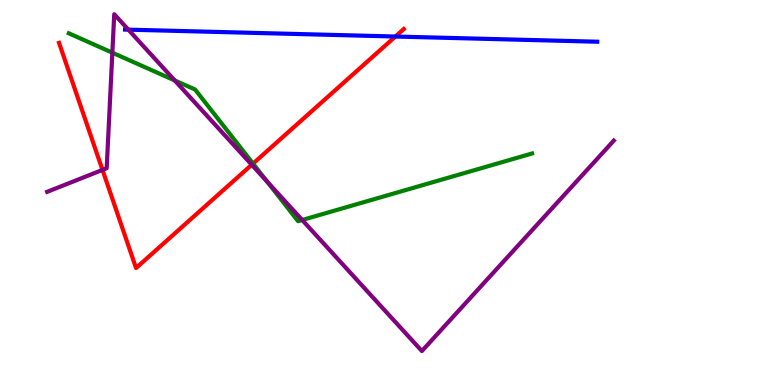[{'lines': ['blue', 'red'], 'intersections': [{'x': 5.1, 'y': 9.05}]}, {'lines': ['green', 'red'], 'intersections': [{'x': 3.27, 'y': 5.75}]}, {'lines': ['purple', 'red'], 'intersections': [{'x': 1.32, 'y': 5.59}, {'x': 3.25, 'y': 5.72}]}, {'lines': ['blue', 'green'], 'intersections': []}, {'lines': ['blue', 'purple'], 'intersections': [{'x': 1.66, 'y': 9.23}]}, {'lines': ['green', 'purple'], 'intersections': [{'x': 1.45, 'y': 8.63}, {'x': 2.25, 'y': 7.91}, {'x': 3.45, 'y': 5.28}, {'x': 3.9, 'y': 4.29}]}]